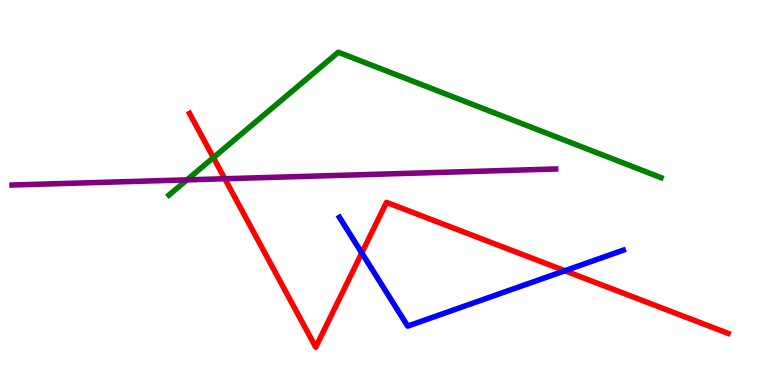[{'lines': ['blue', 'red'], 'intersections': [{'x': 4.67, 'y': 3.43}, {'x': 7.29, 'y': 2.97}]}, {'lines': ['green', 'red'], 'intersections': [{'x': 2.75, 'y': 5.91}]}, {'lines': ['purple', 'red'], 'intersections': [{'x': 2.9, 'y': 5.36}]}, {'lines': ['blue', 'green'], 'intersections': []}, {'lines': ['blue', 'purple'], 'intersections': []}, {'lines': ['green', 'purple'], 'intersections': [{'x': 2.41, 'y': 5.33}]}]